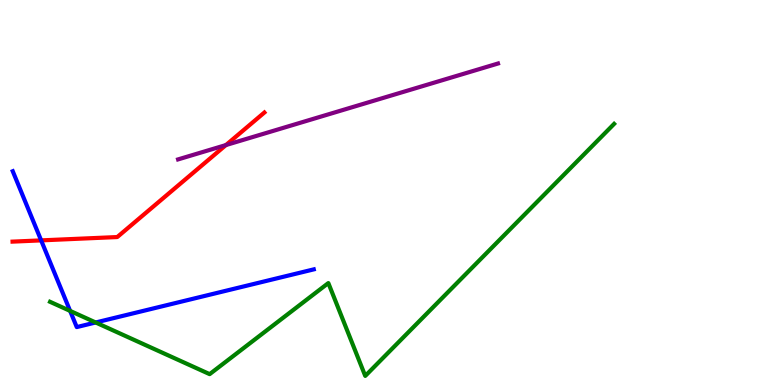[{'lines': ['blue', 'red'], 'intersections': [{'x': 0.531, 'y': 3.76}]}, {'lines': ['green', 'red'], 'intersections': []}, {'lines': ['purple', 'red'], 'intersections': [{'x': 2.92, 'y': 6.23}]}, {'lines': ['blue', 'green'], 'intersections': [{'x': 0.905, 'y': 1.92}, {'x': 1.23, 'y': 1.62}]}, {'lines': ['blue', 'purple'], 'intersections': []}, {'lines': ['green', 'purple'], 'intersections': []}]